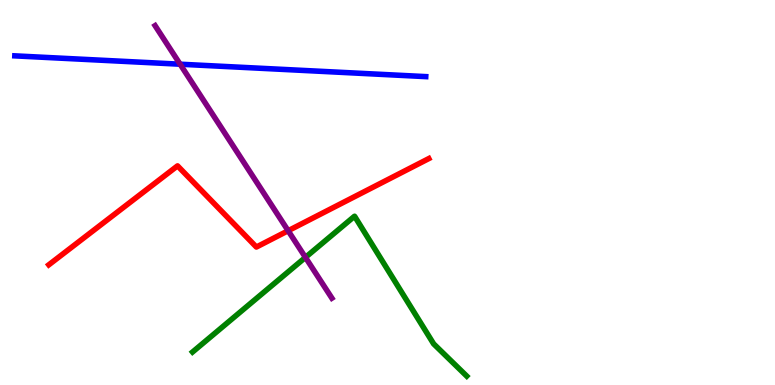[{'lines': ['blue', 'red'], 'intersections': []}, {'lines': ['green', 'red'], 'intersections': []}, {'lines': ['purple', 'red'], 'intersections': [{'x': 3.72, 'y': 4.01}]}, {'lines': ['blue', 'green'], 'intersections': []}, {'lines': ['blue', 'purple'], 'intersections': [{'x': 2.32, 'y': 8.33}]}, {'lines': ['green', 'purple'], 'intersections': [{'x': 3.94, 'y': 3.31}]}]